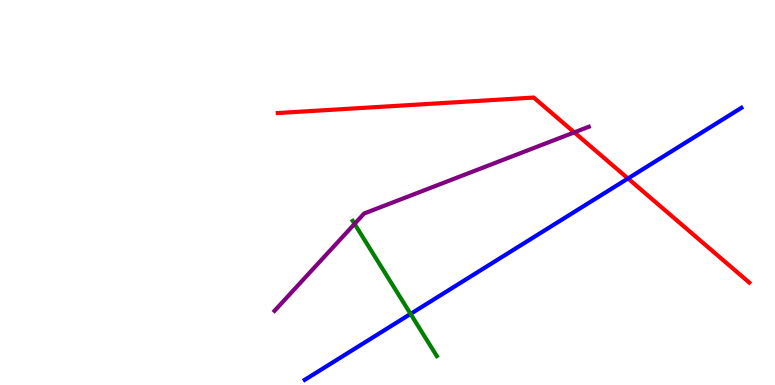[{'lines': ['blue', 'red'], 'intersections': [{'x': 8.1, 'y': 5.36}]}, {'lines': ['green', 'red'], 'intersections': []}, {'lines': ['purple', 'red'], 'intersections': [{'x': 7.41, 'y': 6.56}]}, {'lines': ['blue', 'green'], 'intersections': [{'x': 5.3, 'y': 1.85}]}, {'lines': ['blue', 'purple'], 'intersections': []}, {'lines': ['green', 'purple'], 'intersections': [{'x': 4.57, 'y': 4.18}]}]